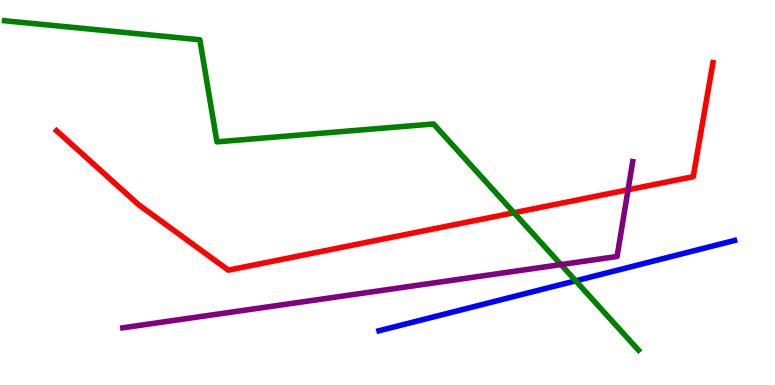[{'lines': ['blue', 'red'], 'intersections': []}, {'lines': ['green', 'red'], 'intersections': [{'x': 6.63, 'y': 4.47}]}, {'lines': ['purple', 'red'], 'intersections': [{'x': 8.1, 'y': 5.07}]}, {'lines': ['blue', 'green'], 'intersections': [{'x': 7.43, 'y': 2.71}]}, {'lines': ['blue', 'purple'], 'intersections': []}, {'lines': ['green', 'purple'], 'intersections': [{'x': 7.24, 'y': 3.13}]}]